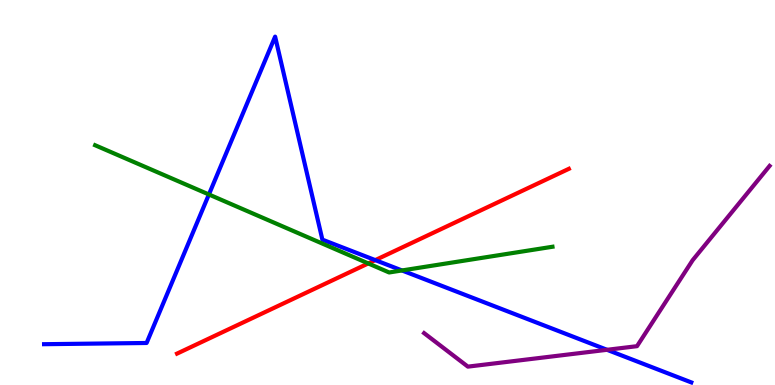[{'lines': ['blue', 'red'], 'intersections': [{'x': 4.84, 'y': 3.24}]}, {'lines': ['green', 'red'], 'intersections': [{'x': 4.75, 'y': 3.16}]}, {'lines': ['purple', 'red'], 'intersections': []}, {'lines': ['blue', 'green'], 'intersections': [{'x': 2.7, 'y': 4.95}, {'x': 5.19, 'y': 2.98}]}, {'lines': ['blue', 'purple'], 'intersections': [{'x': 7.83, 'y': 0.914}]}, {'lines': ['green', 'purple'], 'intersections': []}]